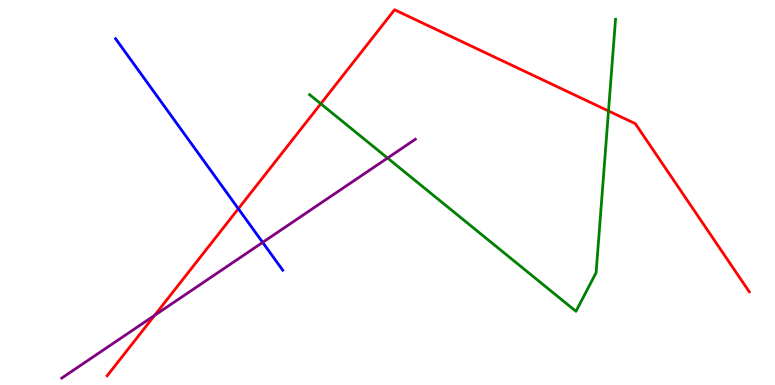[{'lines': ['blue', 'red'], 'intersections': [{'x': 3.08, 'y': 4.58}]}, {'lines': ['green', 'red'], 'intersections': [{'x': 4.14, 'y': 7.31}, {'x': 7.85, 'y': 7.12}]}, {'lines': ['purple', 'red'], 'intersections': [{'x': 1.99, 'y': 1.81}]}, {'lines': ['blue', 'green'], 'intersections': []}, {'lines': ['blue', 'purple'], 'intersections': [{'x': 3.39, 'y': 3.7}]}, {'lines': ['green', 'purple'], 'intersections': [{'x': 5.0, 'y': 5.89}]}]